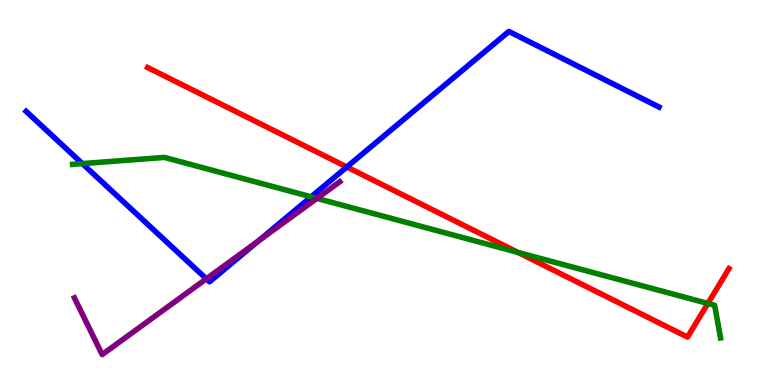[{'lines': ['blue', 'red'], 'intersections': [{'x': 4.48, 'y': 5.66}]}, {'lines': ['green', 'red'], 'intersections': [{'x': 6.68, 'y': 3.44}, {'x': 9.13, 'y': 2.12}]}, {'lines': ['purple', 'red'], 'intersections': []}, {'lines': ['blue', 'green'], 'intersections': [{'x': 1.06, 'y': 5.75}, {'x': 4.01, 'y': 4.89}]}, {'lines': ['blue', 'purple'], 'intersections': [{'x': 2.66, 'y': 2.76}, {'x': 3.33, 'y': 3.74}]}, {'lines': ['green', 'purple'], 'intersections': [{'x': 4.09, 'y': 4.85}]}]